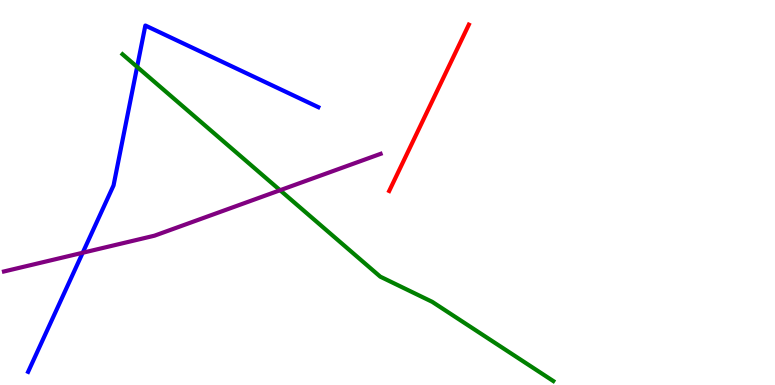[{'lines': ['blue', 'red'], 'intersections': []}, {'lines': ['green', 'red'], 'intersections': []}, {'lines': ['purple', 'red'], 'intersections': []}, {'lines': ['blue', 'green'], 'intersections': [{'x': 1.77, 'y': 8.26}]}, {'lines': ['blue', 'purple'], 'intersections': [{'x': 1.07, 'y': 3.43}]}, {'lines': ['green', 'purple'], 'intersections': [{'x': 3.61, 'y': 5.06}]}]